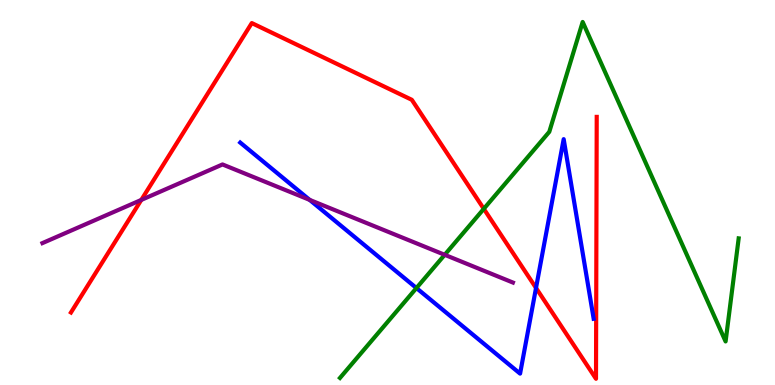[{'lines': ['blue', 'red'], 'intersections': [{'x': 6.92, 'y': 2.52}]}, {'lines': ['green', 'red'], 'intersections': [{'x': 6.24, 'y': 4.58}]}, {'lines': ['purple', 'red'], 'intersections': [{'x': 1.82, 'y': 4.81}]}, {'lines': ['blue', 'green'], 'intersections': [{'x': 5.37, 'y': 2.52}]}, {'lines': ['blue', 'purple'], 'intersections': [{'x': 4.0, 'y': 4.81}]}, {'lines': ['green', 'purple'], 'intersections': [{'x': 5.74, 'y': 3.38}]}]